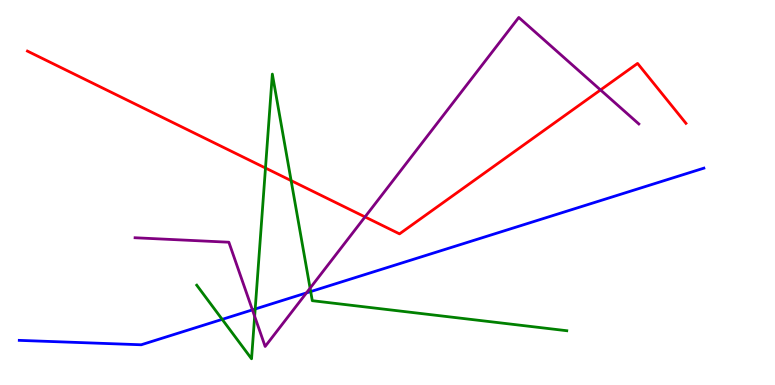[{'lines': ['blue', 'red'], 'intersections': []}, {'lines': ['green', 'red'], 'intersections': [{'x': 3.43, 'y': 5.64}, {'x': 3.76, 'y': 5.31}]}, {'lines': ['purple', 'red'], 'intersections': [{'x': 4.71, 'y': 4.37}, {'x': 7.75, 'y': 7.66}]}, {'lines': ['blue', 'green'], 'intersections': [{'x': 2.87, 'y': 1.7}, {'x': 3.29, 'y': 1.97}, {'x': 4.01, 'y': 2.43}]}, {'lines': ['blue', 'purple'], 'intersections': [{'x': 3.26, 'y': 1.95}, {'x': 3.95, 'y': 2.39}]}, {'lines': ['green', 'purple'], 'intersections': [{'x': 3.29, 'y': 1.78}, {'x': 4.0, 'y': 2.52}]}]